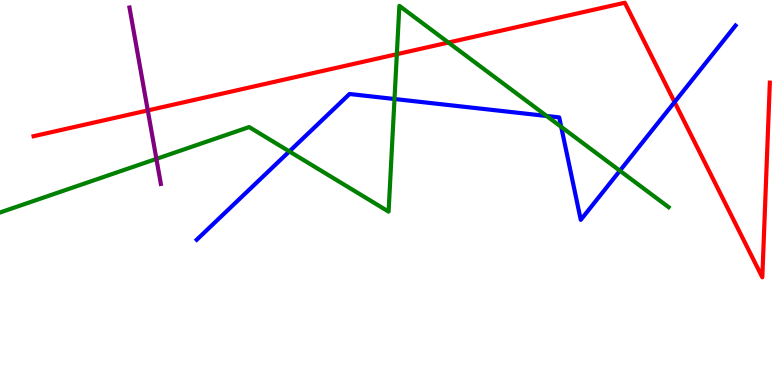[{'lines': ['blue', 'red'], 'intersections': [{'x': 8.7, 'y': 7.35}]}, {'lines': ['green', 'red'], 'intersections': [{'x': 5.12, 'y': 8.59}, {'x': 5.79, 'y': 8.9}]}, {'lines': ['purple', 'red'], 'intersections': [{'x': 1.91, 'y': 7.13}]}, {'lines': ['blue', 'green'], 'intersections': [{'x': 3.73, 'y': 6.07}, {'x': 5.09, 'y': 7.43}, {'x': 7.05, 'y': 6.99}, {'x': 7.24, 'y': 6.7}, {'x': 8.0, 'y': 5.57}]}, {'lines': ['blue', 'purple'], 'intersections': []}, {'lines': ['green', 'purple'], 'intersections': [{'x': 2.02, 'y': 5.87}]}]